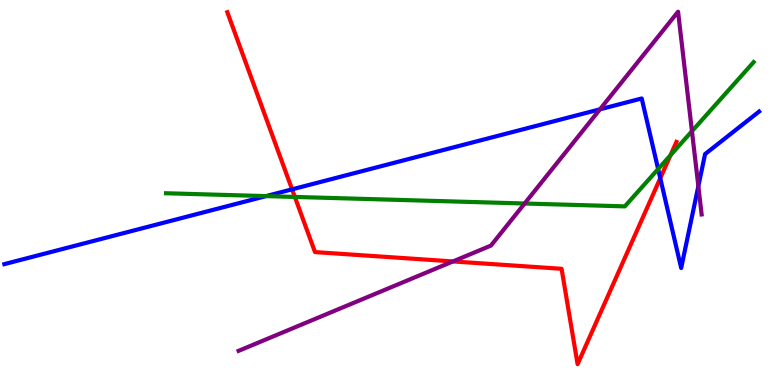[{'lines': ['blue', 'red'], 'intersections': [{'x': 3.77, 'y': 5.08}, {'x': 8.52, 'y': 5.37}]}, {'lines': ['green', 'red'], 'intersections': [{'x': 3.8, 'y': 4.88}, {'x': 8.65, 'y': 5.97}]}, {'lines': ['purple', 'red'], 'intersections': [{'x': 5.84, 'y': 3.21}]}, {'lines': ['blue', 'green'], 'intersections': [{'x': 3.43, 'y': 4.91}, {'x': 8.49, 'y': 5.61}]}, {'lines': ['blue', 'purple'], 'intersections': [{'x': 7.74, 'y': 7.16}, {'x': 9.01, 'y': 5.16}]}, {'lines': ['green', 'purple'], 'intersections': [{'x': 6.77, 'y': 4.71}, {'x': 8.93, 'y': 6.59}]}]